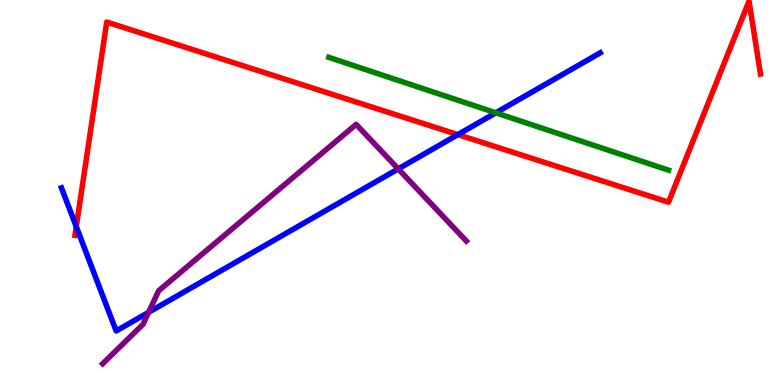[{'lines': ['blue', 'red'], 'intersections': [{'x': 0.984, 'y': 4.11}, {'x': 5.91, 'y': 6.5}]}, {'lines': ['green', 'red'], 'intersections': []}, {'lines': ['purple', 'red'], 'intersections': []}, {'lines': ['blue', 'green'], 'intersections': [{'x': 6.4, 'y': 7.07}]}, {'lines': ['blue', 'purple'], 'intersections': [{'x': 1.92, 'y': 1.89}, {'x': 5.14, 'y': 5.61}]}, {'lines': ['green', 'purple'], 'intersections': []}]